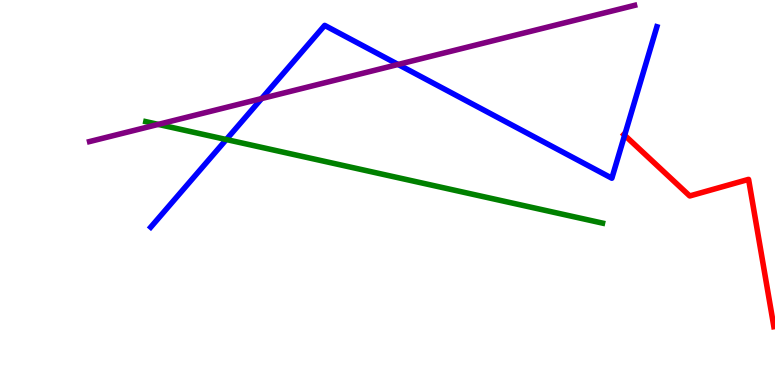[{'lines': ['blue', 'red'], 'intersections': [{'x': 8.06, 'y': 6.49}]}, {'lines': ['green', 'red'], 'intersections': []}, {'lines': ['purple', 'red'], 'intersections': []}, {'lines': ['blue', 'green'], 'intersections': [{'x': 2.92, 'y': 6.38}]}, {'lines': ['blue', 'purple'], 'intersections': [{'x': 3.38, 'y': 7.44}, {'x': 5.14, 'y': 8.33}]}, {'lines': ['green', 'purple'], 'intersections': [{'x': 2.04, 'y': 6.77}]}]